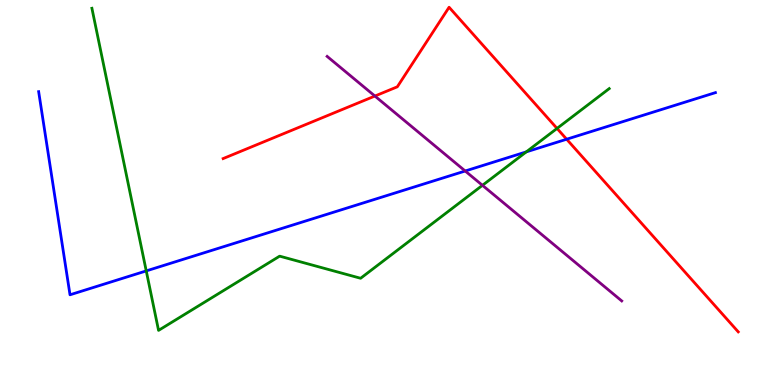[{'lines': ['blue', 'red'], 'intersections': [{'x': 7.31, 'y': 6.38}]}, {'lines': ['green', 'red'], 'intersections': [{'x': 7.19, 'y': 6.66}]}, {'lines': ['purple', 'red'], 'intersections': [{'x': 4.84, 'y': 7.51}]}, {'lines': ['blue', 'green'], 'intersections': [{'x': 1.89, 'y': 2.96}, {'x': 6.79, 'y': 6.06}]}, {'lines': ['blue', 'purple'], 'intersections': [{'x': 6.0, 'y': 5.56}]}, {'lines': ['green', 'purple'], 'intersections': [{'x': 6.23, 'y': 5.19}]}]